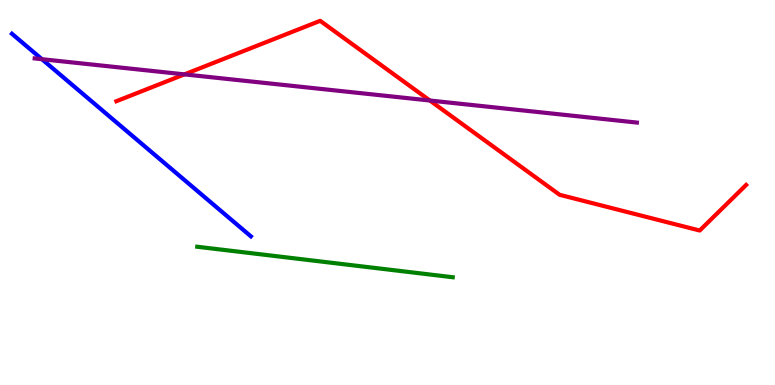[{'lines': ['blue', 'red'], 'intersections': []}, {'lines': ['green', 'red'], 'intersections': []}, {'lines': ['purple', 'red'], 'intersections': [{'x': 2.38, 'y': 8.07}, {'x': 5.55, 'y': 7.39}]}, {'lines': ['blue', 'green'], 'intersections': []}, {'lines': ['blue', 'purple'], 'intersections': [{'x': 0.541, 'y': 8.46}]}, {'lines': ['green', 'purple'], 'intersections': []}]